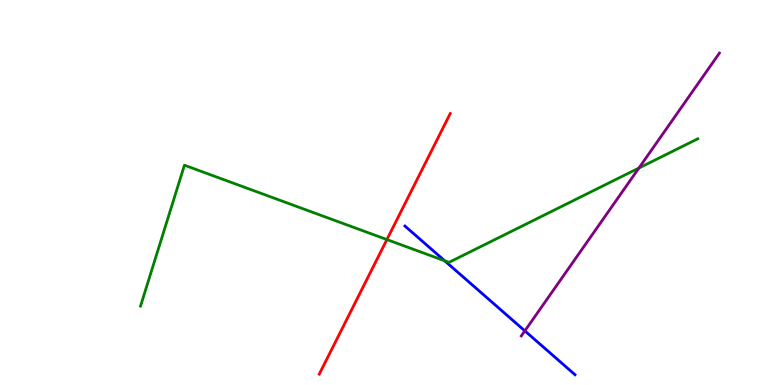[{'lines': ['blue', 'red'], 'intersections': []}, {'lines': ['green', 'red'], 'intersections': [{'x': 4.99, 'y': 3.78}]}, {'lines': ['purple', 'red'], 'intersections': []}, {'lines': ['blue', 'green'], 'intersections': [{'x': 5.74, 'y': 3.23}]}, {'lines': ['blue', 'purple'], 'intersections': [{'x': 6.77, 'y': 1.41}]}, {'lines': ['green', 'purple'], 'intersections': [{'x': 8.24, 'y': 5.64}]}]